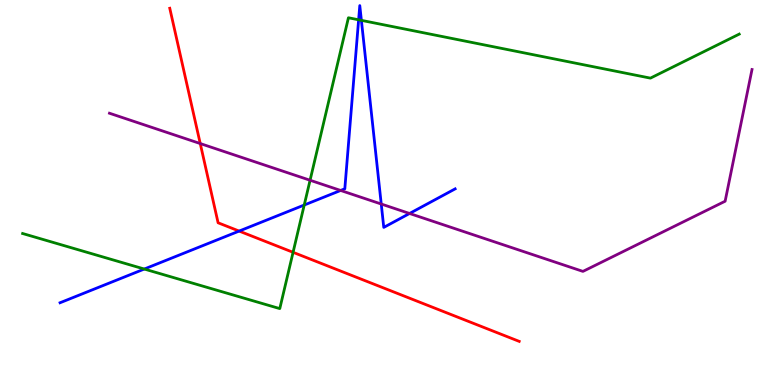[{'lines': ['blue', 'red'], 'intersections': [{'x': 3.09, 'y': 4.0}]}, {'lines': ['green', 'red'], 'intersections': [{'x': 3.78, 'y': 3.45}]}, {'lines': ['purple', 'red'], 'intersections': [{'x': 2.58, 'y': 6.27}]}, {'lines': ['blue', 'green'], 'intersections': [{'x': 1.86, 'y': 3.01}, {'x': 3.93, 'y': 4.67}, {'x': 4.63, 'y': 9.49}, {'x': 4.66, 'y': 9.47}]}, {'lines': ['blue', 'purple'], 'intersections': [{'x': 4.4, 'y': 5.05}, {'x': 4.92, 'y': 4.7}, {'x': 5.28, 'y': 4.46}]}, {'lines': ['green', 'purple'], 'intersections': [{'x': 4.0, 'y': 5.32}]}]